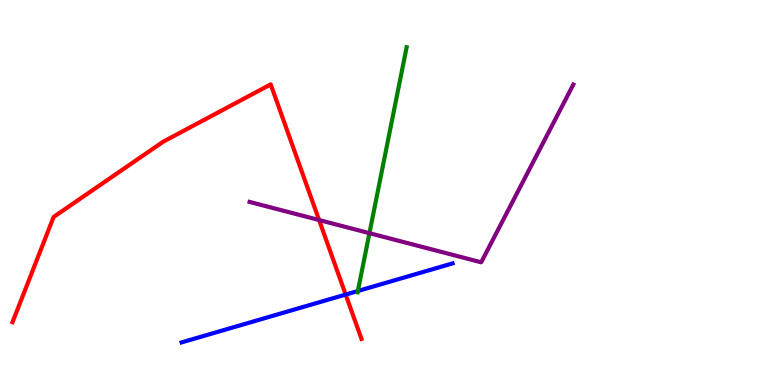[{'lines': ['blue', 'red'], 'intersections': [{'x': 4.46, 'y': 2.35}]}, {'lines': ['green', 'red'], 'intersections': []}, {'lines': ['purple', 'red'], 'intersections': [{'x': 4.12, 'y': 4.28}]}, {'lines': ['blue', 'green'], 'intersections': [{'x': 4.62, 'y': 2.44}]}, {'lines': ['blue', 'purple'], 'intersections': []}, {'lines': ['green', 'purple'], 'intersections': [{'x': 4.77, 'y': 3.94}]}]